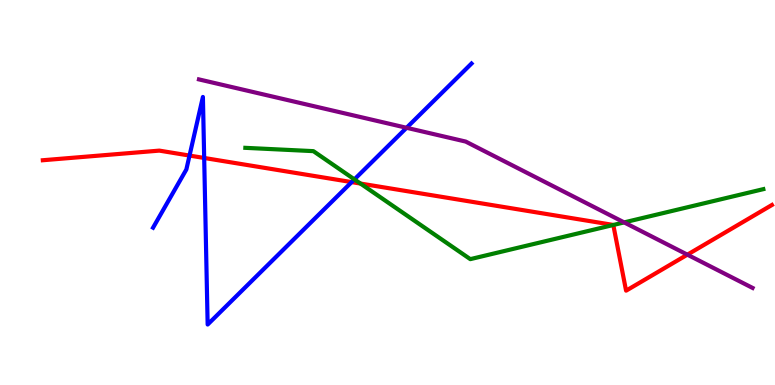[{'lines': ['blue', 'red'], 'intersections': [{'x': 2.45, 'y': 5.96}, {'x': 2.63, 'y': 5.9}, {'x': 4.54, 'y': 5.27}]}, {'lines': ['green', 'red'], 'intersections': [{'x': 4.65, 'y': 5.23}, {'x': 7.91, 'y': 4.16}]}, {'lines': ['purple', 'red'], 'intersections': [{'x': 8.87, 'y': 3.39}]}, {'lines': ['blue', 'green'], 'intersections': [{'x': 4.57, 'y': 5.34}]}, {'lines': ['blue', 'purple'], 'intersections': [{'x': 5.25, 'y': 6.68}]}, {'lines': ['green', 'purple'], 'intersections': [{'x': 8.05, 'y': 4.22}]}]